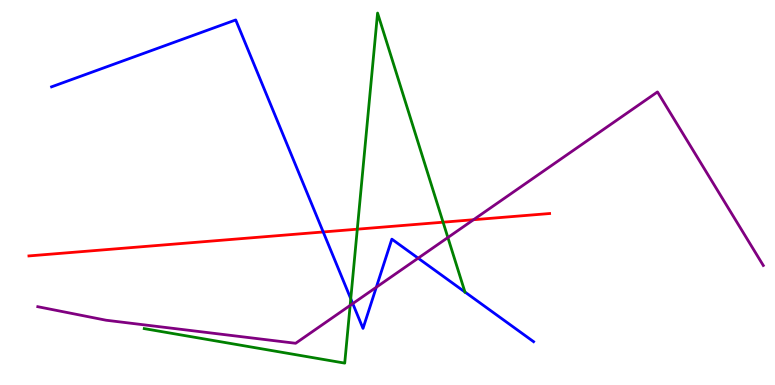[{'lines': ['blue', 'red'], 'intersections': [{'x': 4.17, 'y': 3.98}]}, {'lines': ['green', 'red'], 'intersections': [{'x': 4.61, 'y': 4.05}, {'x': 5.72, 'y': 4.23}]}, {'lines': ['purple', 'red'], 'intersections': [{'x': 6.11, 'y': 4.29}]}, {'lines': ['blue', 'green'], 'intersections': [{'x': 4.53, 'y': 2.24}]}, {'lines': ['blue', 'purple'], 'intersections': [{'x': 4.55, 'y': 2.11}, {'x': 4.86, 'y': 2.54}, {'x': 5.4, 'y': 3.29}]}, {'lines': ['green', 'purple'], 'intersections': [{'x': 4.52, 'y': 2.07}, {'x': 5.78, 'y': 3.83}]}]